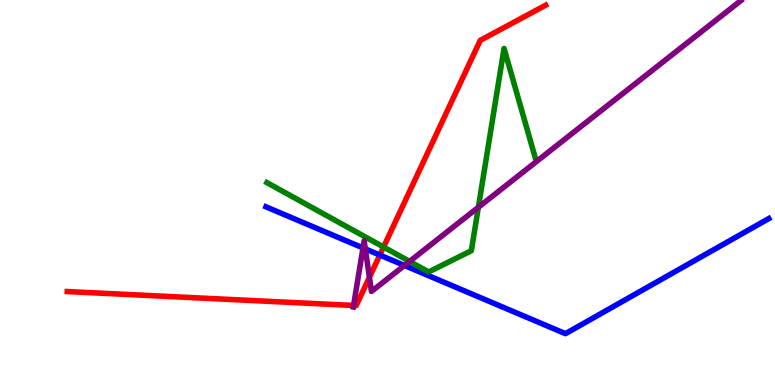[{'lines': ['blue', 'red'], 'intersections': [{'x': 4.9, 'y': 3.38}]}, {'lines': ['green', 'red'], 'intersections': [{'x': 4.95, 'y': 3.58}]}, {'lines': ['purple', 'red'], 'intersections': [{'x': 4.56, 'y': 2.07}, {'x': 4.77, 'y': 2.8}]}, {'lines': ['blue', 'green'], 'intersections': []}, {'lines': ['blue', 'purple'], 'intersections': [{'x': 4.68, 'y': 3.56}, {'x': 4.71, 'y': 3.53}, {'x': 5.22, 'y': 3.1}]}, {'lines': ['green', 'purple'], 'intersections': [{'x': 5.29, 'y': 3.21}, {'x': 6.17, 'y': 4.62}]}]